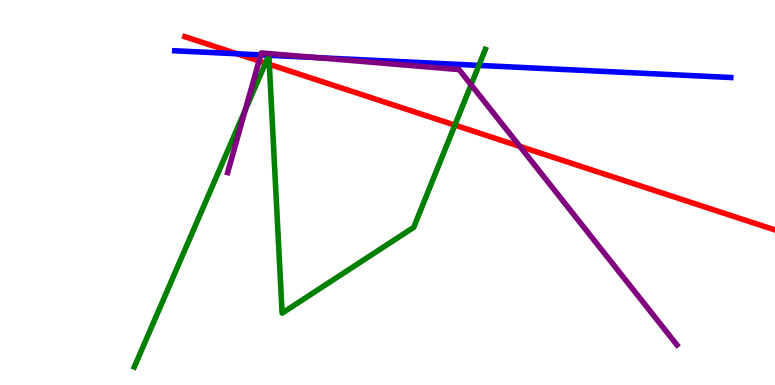[{'lines': ['blue', 'red'], 'intersections': [{'x': 3.06, 'y': 8.6}]}, {'lines': ['green', 'red'], 'intersections': [{'x': 3.43, 'y': 8.36}, {'x': 3.48, 'y': 8.33}, {'x': 5.87, 'y': 6.75}]}, {'lines': ['purple', 'red'], 'intersections': [{'x': 3.34, 'y': 8.42}, {'x': 6.71, 'y': 6.2}]}, {'lines': ['blue', 'green'], 'intersections': [{'x': 6.18, 'y': 8.3}]}, {'lines': ['blue', 'purple'], 'intersections': [{'x': 3.36, 'y': 8.57}, {'x': 4.08, 'y': 8.5}]}, {'lines': ['green', 'purple'], 'intersections': [{'x': 3.16, 'y': 7.14}, {'x': 6.08, 'y': 7.8}]}]